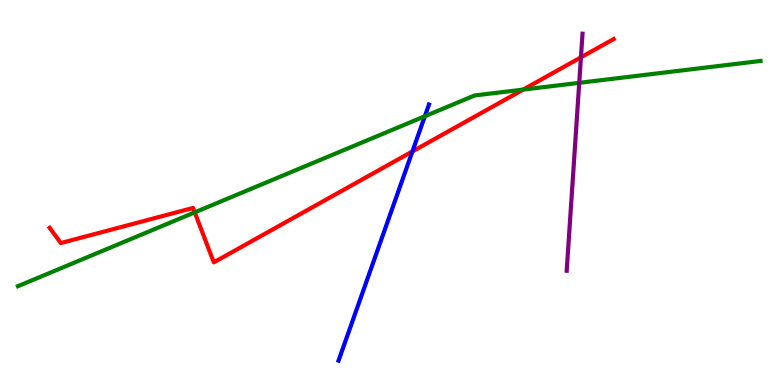[{'lines': ['blue', 'red'], 'intersections': [{'x': 5.32, 'y': 6.07}]}, {'lines': ['green', 'red'], 'intersections': [{'x': 2.51, 'y': 4.48}, {'x': 6.75, 'y': 7.67}]}, {'lines': ['purple', 'red'], 'intersections': [{'x': 7.5, 'y': 8.51}]}, {'lines': ['blue', 'green'], 'intersections': [{'x': 5.48, 'y': 6.98}]}, {'lines': ['blue', 'purple'], 'intersections': []}, {'lines': ['green', 'purple'], 'intersections': [{'x': 7.47, 'y': 7.85}]}]